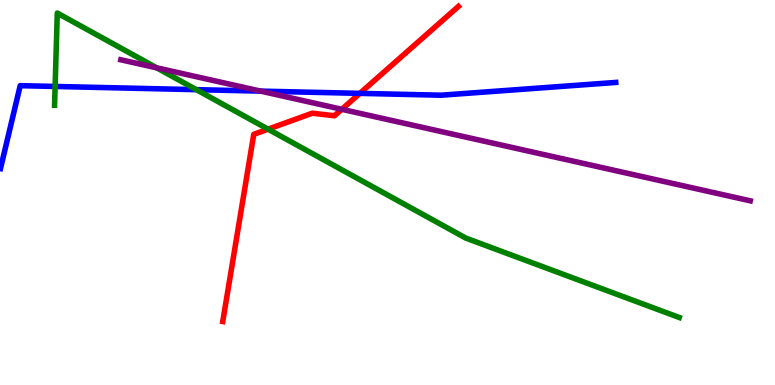[{'lines': ['blue', 'red'], 'intersections': [{'x': 4.64, 'y': 7.57}]}, {'lines': ['green', 'red'], 'intersections': [{'x': 3.46, 'y': 6.64}]}, {'lines': ['purple', 'red'], 'intersections': [{'x': 4.41, 'y': 7.16}]}, {'lines': ['blue', 'green'], 'intersections': [{'x': 0.711, 'y': 7.75}, {'x': 2.53, 'y': 7.67}]}, {'lines': ['blue', 'purple'], 'intersections': [{'x': 3.36, 'y': 7.63}]}, {'lines': ['green', 'purple'], 'intersections': [{'x': 2.02, 'y': 8.24}]}]